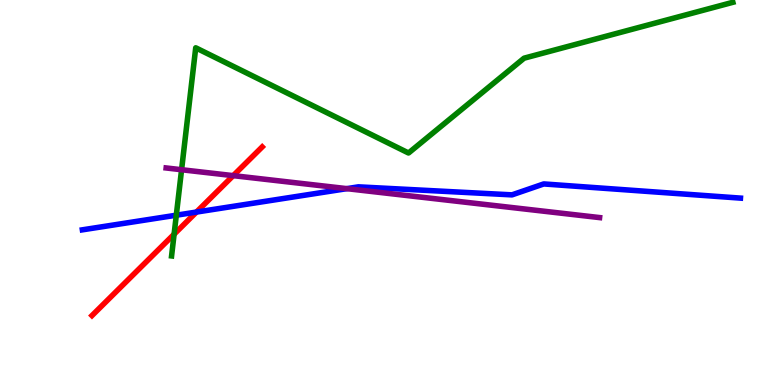[{'lines': ['blue', 'red'], 'intersections': [{'x': 2.53, 'y': 4.49}]}, {'lines': ['green', 'red'], 'intersections': [{'x': 2.25, 'y': 3.92}]}, {'lines': ['purple', 'red'], 'intersections': [{'x': 3.01, 'y': 5.44}]}, {'lines': ['blue', 'green'], 'intersections': [{'x': 2.27, 'y': 4.41}]}, {'lines': ['blue', 'purple'], 'intersections': [{'x': 4.48, 'y': 5.1}]}, {'lines': ['green', 'purple'], 'intersections': [{'x': 2.34, 'y': 5.59}]}]